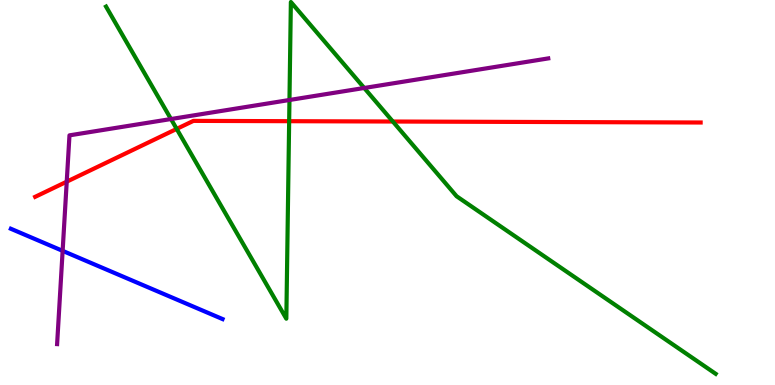[{'lines': ['blue', 'red'], 'intersections': []}, {'lines': ['green', 'red'], 'intersections': [{'x': 2.28, 'y': 6.65}, {'x': 3.73, 'y': 6.85}, {'x': 5.07, 'y': 6.84}]}, {'lines': ['purple', 'red'], 'intersections': [{'x': 0.861, 'y': 5.28}]}, {'lines': ['blue', 'green'], 'intersections': []}, {'lines': ['blue', 'purple'], 'intersections': [{'x': 0.808, 'y': 3.48}]}, {'lines': ['green', 'purple'], 'intersections': [{'x': 2.21, 'y': 6.91}, {'x': 3.74, 'y': 7.4}, {'x': 4.7, 'y': 7.71}]}]